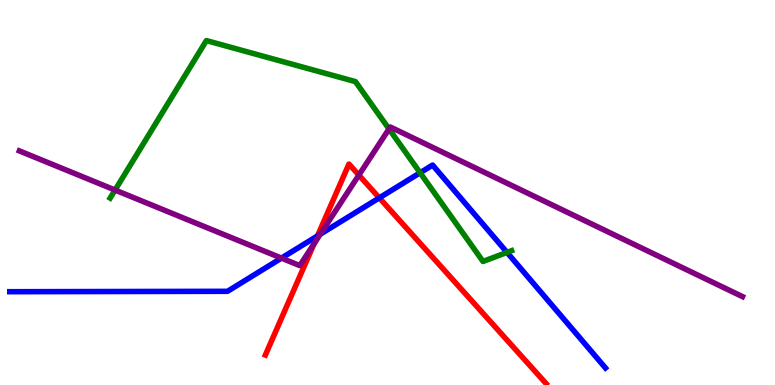[{'lines': ['blue', 'red'], 'intersections': [{'x': 4.1, 'y': 3.87}, {'x': 4.89, 'y': 4.86}]}, {'lines': ['green', 'red'], 'intersections': []}, {'lines': ['purple', 'red'], 'intersections': [{'x': 4.05, 'y': 3.67}, {'x': 4.63, 'y': 5.45}]}, {'lines': ['blue', 'green'], 'intersections': [{'x': 5.42, 'y': 5.51}, {'x': 6.54, 'y': 3.44}]}, {'lines': ['blue', 'purple'], 'intersections': [{'x': 3.63, 'y': 3.3}, {'x': 4.13, 'y': 3.92}]}, {'lines': ['green', 'purple'], 'intersections': [{'x': 1.48, 'y': 5.06}, {'x': 5.02, 'y': 6.65}]}]